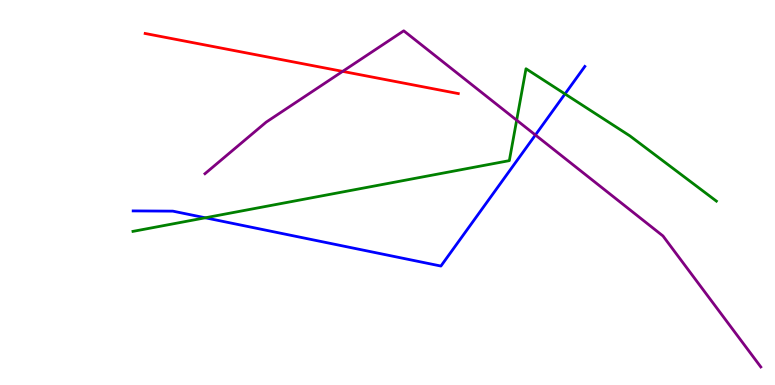[{'lines': ['blue', 'red'], 'intersections': []}, {'lines': ['green', 'red'], 'intersections': []}, {'lines': ['purple', 'red'], 'intersections': [{'x': 4.42, 'y': 8.15}]}, {'lines': ['blue', 'green'], 'intersections': [{'x': 2.65, 'y': 4.34}, {'x': 7.29, 'y': 7.56}]}, {'lines': ['blue', 'purple'], 'intersections': [{'x': 6.91, 'y': 6.49}]}, {'lines': ['green', 'purple'], 'intersections': [{'x': 6.67, 'y': 6.88}]}]